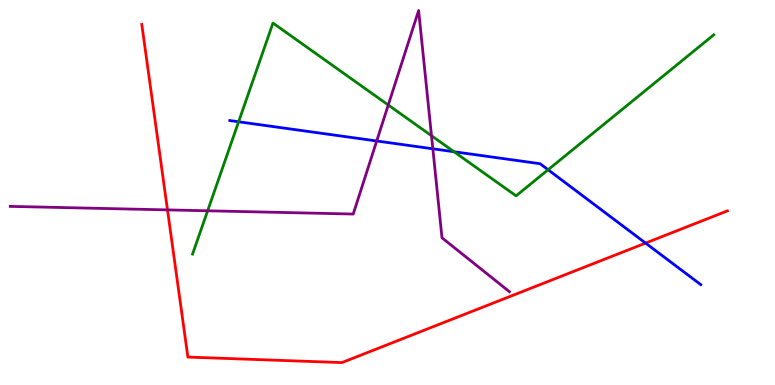[{'lines': ['blue', 'red'], 'intersections': [{'x': 8.33, 'y': 3.69}]}, {'lines': ['green', 'red'], 'intersections': []}, {'lines': ['purple', 'red'], 'intersections': [{'x': 2.16, 'y': 4.55}]}, {'lines': ['blue', 'green'], 'intersections': [{'x': 3.08, 'y': 6.84}, {'x': 5.86, 'y': 6.06}, {'x': 7.07, 'y': 5.59}]}, {'lines': ['blue', 'purple'], 'intersections': [{'x': 4.86, 'y': 6.34}, {'x': 5.59, 'y': 6.14}]}, {'lines': ['green', 'purple'], 'intersections': [{'x': 2.68, 'y': 4.52}, {'x': 5.01, 'y': 7.27}, {'x': 5.57, 'y': 6.47}]}]